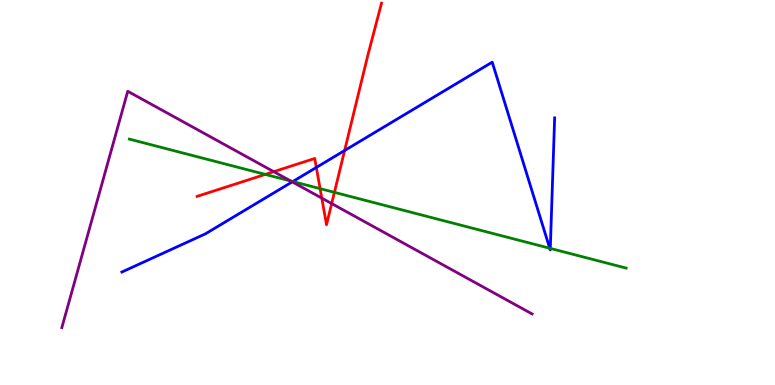[{'lines': ['blue', 'red'], 'intersections': [{'x': 4.08, 'y': 5.65}, {'x': 4.45, 'y': 6.09}]}, {'lines': ['green', 'red'], 'intersections': [{'x': 3.42, 'y': 5.47}, {'x': 4.13, 'y': 5.1}, {'x': 4.32, 'y': 5.0}]}, {'lines': ['purple', 'red'], 'intersections': [{'x': 3.53, 'y': 5.54}, {'x': 4.15, 'y': 4.85}, {'x': 4.28, 'y': 4.71}]}, {'lines': ['blue', 'green'], 'intersections': [{'x': 3.78, 'y': 5.28}, {'x': 7.09, 'y': 3.55}, {'x': 7.1, 'y': 3.55}]}, {'lines': ['blue', 'purple'], 'intersections': [{'x': 3.77, 'y': 5.28}]}, {'lines': ['green', 'purple'], 'intersections': [{'x': 3.75, 'y': 5.3}]}]